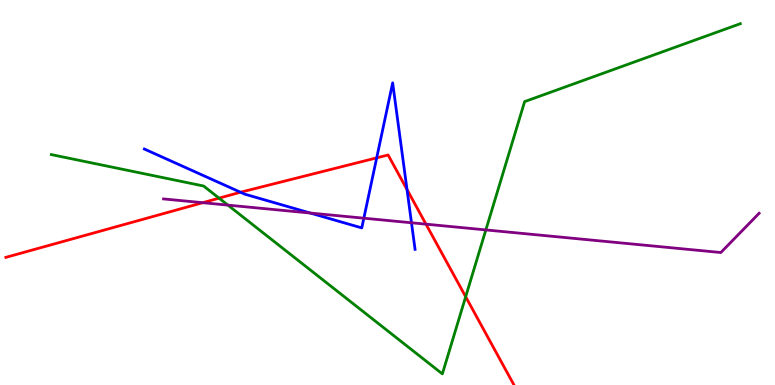[{'lines': ['blue', 'red'], 'intersections': [{'x': 3.1, 'y': 5.01}, {'x': 4.86, 'y': 5.9}, {'x': 5.25, 'y': 5.08}]}, {'lines': ['green', 'red'], 'intersections': [{'x': 2.83, 'y': 4.85}, {'x': 6.01, 'y': 2.29}]}, {'lines': ['purple', 'red'], 'intersections': [{'x': 2.62, 'y': 4.74}, {'x': 5.5, 'y': 4.18}]}, {'lines': ['blue', 'green'], 'intersections': []}, {'lines': ['blue', 'purple'], 'intersections': [{'x': 4.0, 'y': 4.47}, {'x': 4.69, 'y': 4.33}, {'x': 5.31, 'y': 4.21}]}, {'lines': ['green', 'purple'], 'intersections': [{'x': 2.94, 'y': 4.67}, {'x': 6.27, 'y': 4.03}]}]